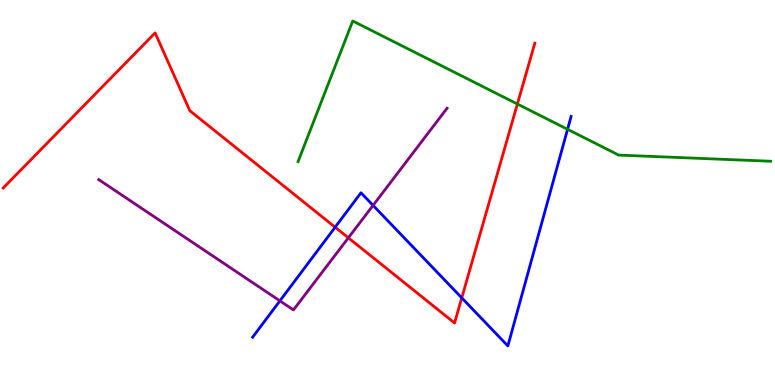[{'lines': ['blue', 'red'], 'intersections': [{'x': 4.32, 'y': 4.1}, {'x': 5.96, 'y': 2.26}]}, {'lines': ['green', 'red'], 'intersections': [{'x': 6.68, 'y': 7.3}]}, {'lines': ['purple', 'red'], 'intersections': [{'x': 4.5, 'y': 3.82}]}, {'lines': ['blue', 'green'], 'intersections': [{'x': 7.32, 'y': 6.64}]}, {'lines': ['blue', 'purple'], 'intersections': [{'x': 3.61, 'y': 2.19}, {'x': 4.81, 'y': 4.67}]}, {'lines': ['green', 'purple'], 'intersections': []}]